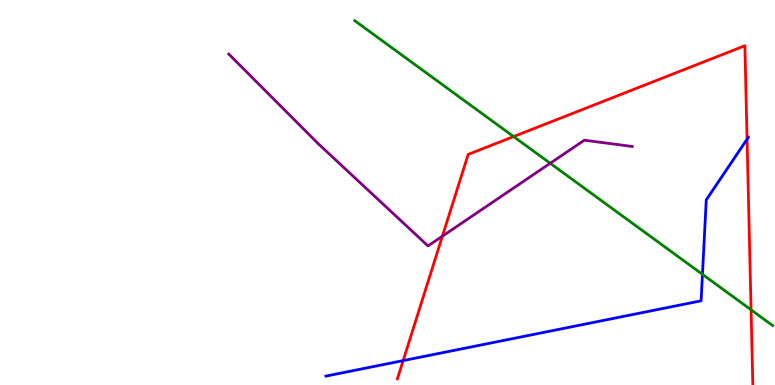[{'lines': ['blue', 'red'], 'intersections': [{'x': 5.2, 'y': 0.634}, {'x': 9.64, 'y': 6.38}]}, {'lines': ['green', 'red'], 'intersections': [{'x': 6.63, 'y': 6.45}, {'x': 9.69, 'y': 1.95}]}, {'lines': ['purple', 'red'], 'intersections': [{'x': 5.71, 'y': 3.87}]}, {'lines': ['blue', 'green'], 'intersections': [{'x': 9.06, 'y': 2.87}]}, {'lines': ['blue', 'purple'], 'intersections': []}, {'lines': ['green', 'purple'], 'intersections': [{'x': 7.1, 'y': 5.76}]}]